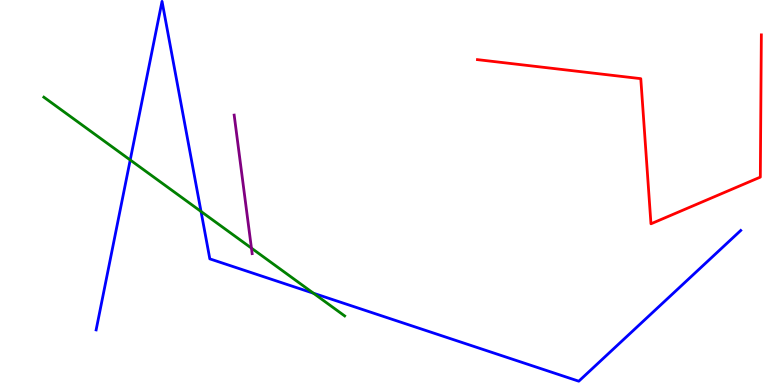[{'lines': ['blue', 'red'], 'intersections': []}, {'lines': ['green', 'red'], 'intersections': []}, {'lines': ['purple', 'red'], 'intersections': []}, {'lines': ['blue', 'green'], 'intersections': [{'x': 1.68, 'y': 5.84}, {'x': 2.59, 'y': 4.51}, {'x': 4.04, 'y': 2.38}]}, {'lines': ['blue', 'purple'], 'intersections': []}, {'lines': ['green', 'purple'], 'intersections': [{'x': 3.24, 'y': 3.56}]}]